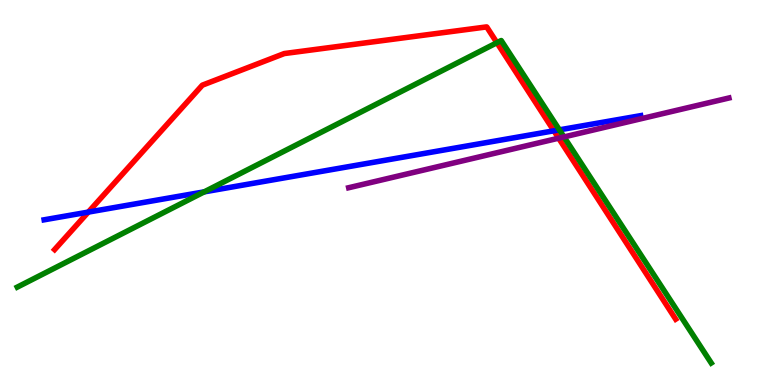[{'lines': ['blue', 'red'], 'intersections': [{'x': 1.14, 'y': 4.49}, {'x': 7.15, 'y': 6.6}]}, {'lines': ['green', 'red'], 'intersections': [{'x': 6.41, 'y': 8.89}]}, {'lines': ['purple', 'red'], 'intersections': [{'x': 7.21, 'y': 6.41}]}, {'lines': ['blue', 'green'], 'intersections': [{'x': 2.64, 'y': 5.02}, {'x': 7.22, 'y': 6.63}]}, {'lines': ['blue', 'purple'], 'intersections': []}, {'lines': ['green', 'purple'], 'intersections': [{'x': 7.28, 'y': 6.44}]}]